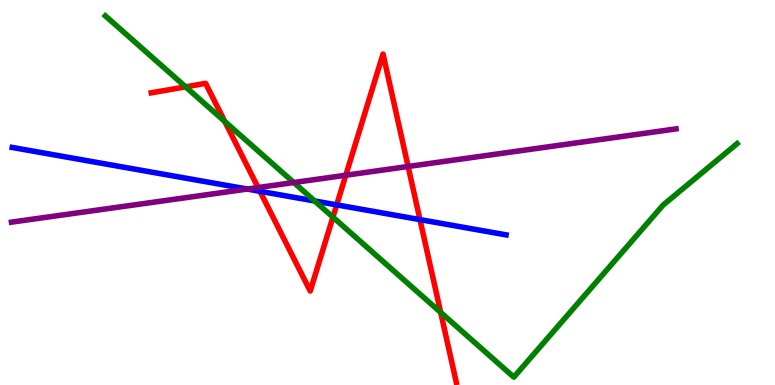[{'lines': ['blue', 'red'], 'intersections': [{'x': 3.35, 'y': 5.03}, {'x': 4.34, 'y': 4.68}, {'x': 5.42, 'y': 4.3}]}, {'lines': ['green', 'red'], 'intersections': [{'x': 2.4, 'y': 7.74}, {'x': 2.9, 'y': 6.84}, {'x': 4.3, 'y': 4.36}, {'x': 5.69, 'y': 1.88}]}, {'lines': ['purple', 'red'], 'intersections': [{'x': 3.33, 'y': 5.13}, {'x': 4.46, 'y': 5.45}, {'x': 5.27, 'y': 5.68}]}, {'lines': ['blue', 'green'], 'intersections': [{'x': 4.06, 'y': 4.78}]}, {'lines': ['blue', 'purple'], 'intersections': [{'x': 3.19, 'y': 5.09}]}, {'lines': ['green', 'purple'], 'intersections': [{'x': 3.79, 'y': 5.26}]}]